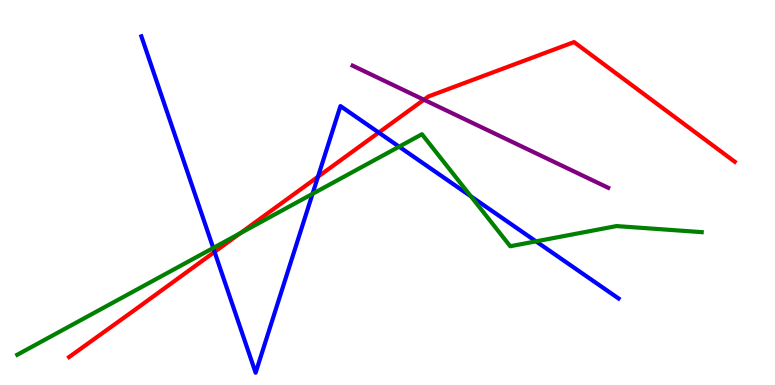[{'lines': ['blue', 'red'], 'intersections': [{'x': 2.77, 'y': 3.46}, {'x': 4.1, 'y': 5.41}, {'x': 4.89, 'y': 6.56}]}, {'lines': ['green', 'red'], 'intersections': [{'x': 3.1, 'y': 3.94}]}, {'lines': ['purple', 'red'], 'intersections': [{'x': 5.47, 'y': 7.41}]}, {'lines': ['blue', 'green'], 'intersections': [{'x': 2.75, 'y': 3.56}, {'x': 4.03, 'y': 4.96}, {'x': 5.15, 'y': 6.19}, {'x': 6.08, 'y': 4.9}, {'x': 6.92, 'y': 3.73}]}, {'lines': ['blue', 'purple'], 'intersections': []}, {'lines': ['green', 'purple'], 'intersections': []}]